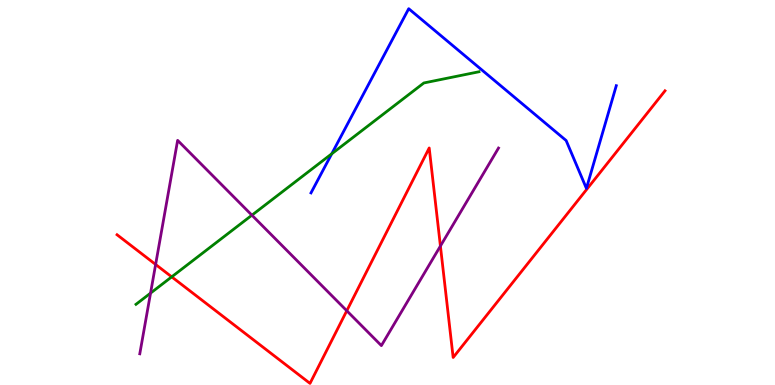[{'lines': ['blue', 'red'], 'intersections': []}, {'lines': ['green', 'red'], 'intersections': [{'x': 2.22, 'y': 2.81}]}, {'lines': ['purple', 'red'], 'intersections': [{'x': 2.01, 'y': 3.13}, {'x': 4.47, 'y': 1.93}, {'x': 5.68, 'y': 3.61}]}, {'lines': ['blue', 'green'], 'intersections': [{'x': 4.28, 'y': 6.01}]}, {'lines': ['blue', 'purple'], 'intersections': []}, {'lines': ['green', 'purple'], 'intersections': [{'x': 1.94, 'y': 2.39}, {'x': 3.25, 'y': 4.41}]}]